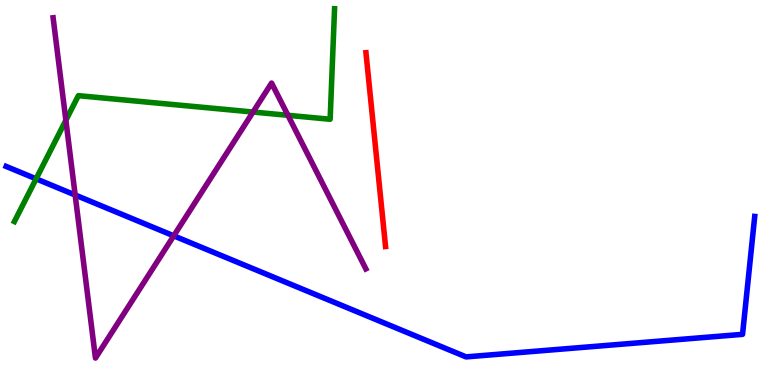[{'lines': ['blue', 'red'], 'intersections': []}, {'lines': ['green', 'red'], 'intersections': []}, {'lines': ['purple', 'red'], 'intersections': []}, {'lines': ['blue', 'green'], 'intersections': [{'x': 0.466, 'y': 5.36}]}, {'lines': ['blue', 'purple'], 'intersections': [{'x': 0.97, 'y': 4.94}, {'x': 2.24, 'y': 3.87}]}, {'lines': ['green', 'purple'], 'intersections': [{'x': 0.85, 'y': 6.88}, {'x': 3.26, 'y': 7.09}, {'x': 3.72, 'y': 7.0}]}]